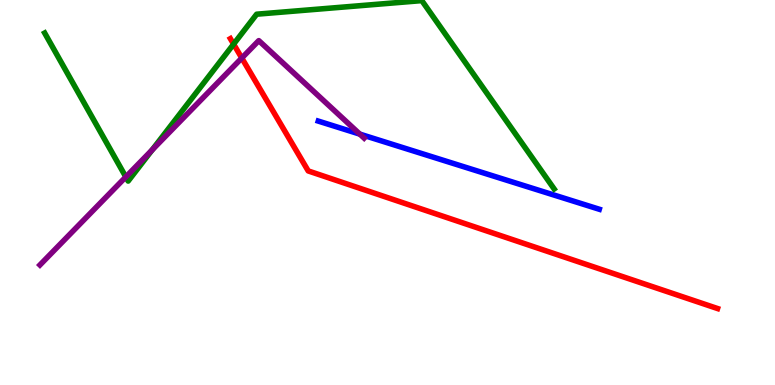[{'lines': ['blue', 'red'], 'intersections': []}, {'lines': ['green', 'red'], 'intersections': [{'x': 3.01, 'y': 8.85}]}, {'lines': ['purple', 'red'], 'intersections': [{'x': 3.12, 'y': 8.49}]}, {'lines': ['blue', 'green'], 'intersections': []}, {'lines': ['blue', 'purple'], 'intersections': [{'x': 4.64, 'y': 6.52}]}, {'lines': ['green', 'purple'], 'intersections': [{'x': 1.62, 'y': 5.4}, {'x': 1.96, 'y': 6.11}]}]